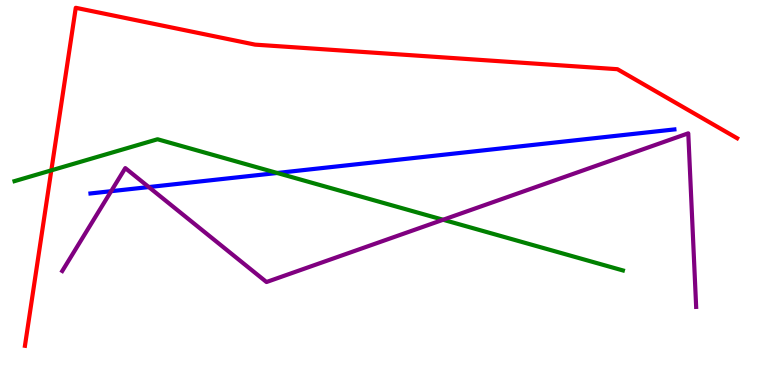[{'lines': ['blue', 'red'], 'intersections': []}, {'lines': ['green', 'red'], 'intersections': [{'x': 0.662, 'y': 5.58}]}, {'lines': ['purple', 'red'], 'intersections': []}, {'lines': ['blue', 'green'], 'intersections': [{'x': 3.58, 'y': 5.51}]}, {'lines': ['blue', 'purple'], 'intersections': [{'x': 1.43, 'y': 5.03}, {'x': 1.92, 'y': 5.14}]}, {'lines': ['green', 'purple'], 'intersections': [{'x': 5.72, 'y': 4.29}]}]